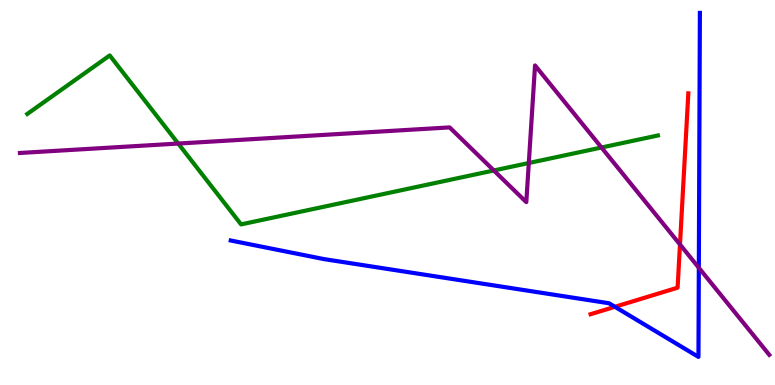[{'lines': ['blue', 'red'], 'intersections': [{'x': 7.93, 'y': 2.03}]}, {'lines': ['green', 'red'], 'intersections': []}, {'lines': ['purple', 'red'], 'intersections': [{'x': 8.77, 'y': 3.65}]}, {'lines': ['blue', 'green'], 'intersections': []}, {'lines': ['blue', 'purple'], 'intersections': [{'x': 9.02, 'y': 3.04}]}, {'lines': ['green', 'purple'], 'intersections': [{'x': 2.3, 'y': 6.27}, {'x': 6.37, 'y': 5.57}, {'x': 6.82, 'y': 5.77}, {'x': 7.76, 'y': 6.17}]}]